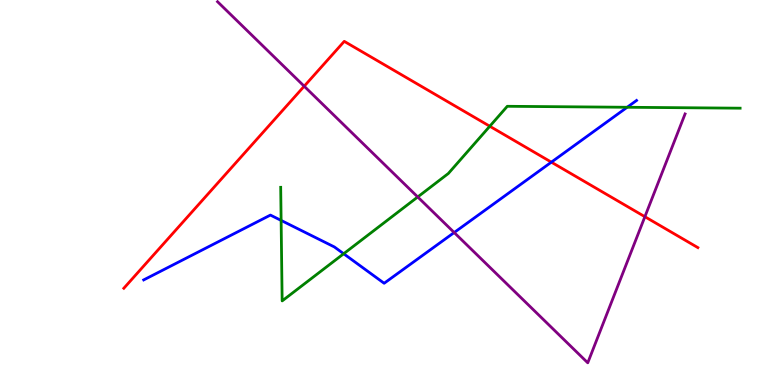[{'lines': ['blue', 'red'], 'intersections': [{'x': 7.11, 'y': 5.79}]}, {'lines': ['green', 'red'], 'intersections': [{'x': 6.32, 'y': 6.72}]}, {'lines': ['purple', 'red'], 'intersections': [{'x': 3.93, 'y': 7.76}, {'x': 8.32, 'y': 4.37}]}, {'lines': ['blue', 'green'], 'intersections': [{'x': 3.63, 'y': 4.27}, {'x': 4.43, 'y': 3.41}, {'x': 8.09, 'y': 7.21}]}, {'lines': ['blue', 'purple'], 'intersections': [{'x': 5.86, 'y': 3.96}]}, {'lines': ['green', 'purple'], 'intersections': [{'x': 5.39, 'y': 4.88}]}]